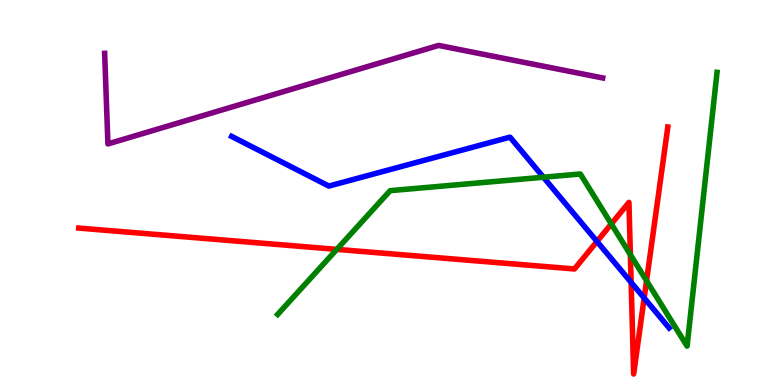[{'lines': ['blue', 'red'], 'intersections': [{'x': 7.7, 'y': 3.73}, {'x': 8.14, 'y': 2.67}, {'x': 8.31, 'y': 2.26}]}, {'lines': ['green', 'red'], 'intersections': [{'x': 4.35, 'y': 3.52}, {'x': 7.89, 'y': 4.18}, {'x': 8.13, 'y': 3.38}, {'x': 8.34, 'y': 2.71}]}, {'lines': ['purple', 'red'], 'intersections': []}, {'lines': ['blue', 'green'], 'intersections': [{'x': 7.01, 'y': 5.4}]}, {'lines': ['blue', 'purple'], 'intersections': []}, {'lines': ['green', 'purple'], 'intersections': []}]